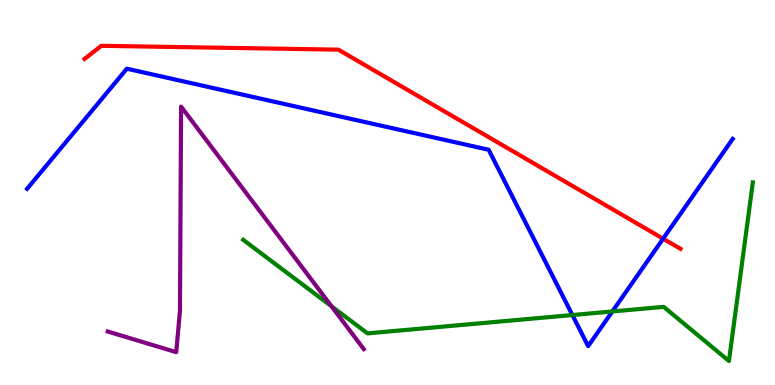[{'lines': ['blue', 'red'], 'intersections': [{'x': 8.56, 'y': 3.8}]}, {'lines': ['green', 'red'], 'intersections': []}, {'lines': ['purple', 'red'], 'intersections': []}, {'lines': ['blue', 'green'], 'intersections': [{'x': 7.39, 'y': 1.82}, {'x': 7.9, 'y': 1.91}]}, {'lines': ['blue', 'purple'], 'intersections': []}, {'lines': ['green', 'purple'], 'intersections': [{'x': 4.28, 'y': 2.04}]}]